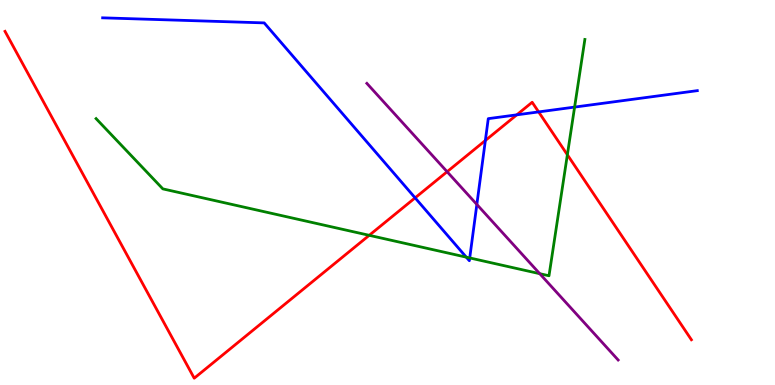[{'lines': ['blue', 'red'], 'intersections': [{'x': 5.36, 'y': 4.86}, {'x': 6.26, 'y': 6.35}, {'x': 6.67, 'y': 7.02}, {'x': 6.95, 'y': 7.09}]}, {'lines': ['green', 'red'], 'intersections': [{'x': 4.76, 'y': 3.89}, {'x': 7.32, 'y': 5.98}]}, {'lines': ['purple', 'red'], 'intersections': [{'x': 5.77, 'y': 5.54}]}, {'lines': ['blue', 'green'], 'intersections': [{'x': 6.02, 'y': 3.32}, {'x': 6.06, 'y': 3.3}, {'x': 7.41, 'y': 7.22}]}, {'lines': ['blue', 'purple'], 'intersections': [{'x': 6.15, 'y': 4.69}]}, {'lines': ['green', 'purple'], 'intersections': [{'x': 6.96, 'y': 2.89}]}]